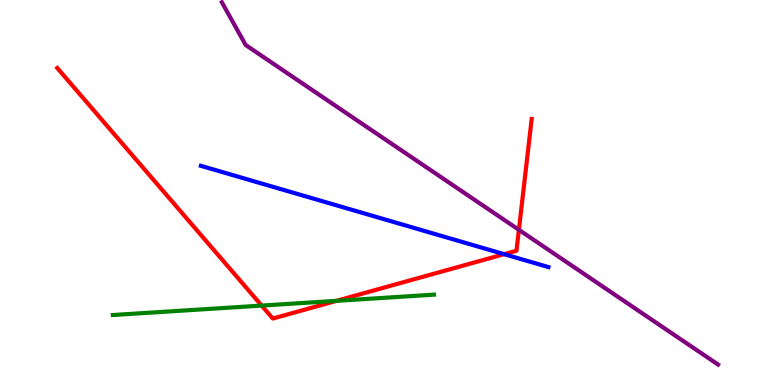[{'lines': ['blue', 'red'], 'intersections': [{'x': 6.51, 'y': 3.4}]}, {'lines': ['green', 'red'], 'intersections': [{'x': 3.38, 'y': 2.06}, {'x': 4.34, 'y': 2.19}]}, {'lines': ['purple', 'red'], 'intersections': [{'x': 6.7, 'y': 4.03}]}, {'lines': ['blue', 'green'], 'intersections': []}, {'lines': ['blue', 'purple'], 'intersections': []}, {'lines': ['green', 'purple'], 'intersections': []}]